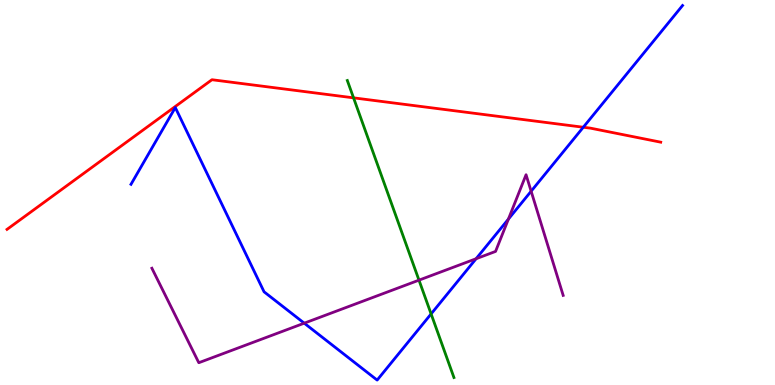[{'lines': ['blue', 'red'], 'intersections': [{'x': 7.53, 'y': 6.7}]}, {'lines': ['green', 'red'], 'intersections': [{'x': 4.56, 'y': 7.46}]}, {'lines': ['purple', 'red'], 'intersections': []}, {'lines': ['blue', 'green'], 'intersections': [{'x': 5.56, 'y': 1.85}]}, {'lines': ['blue', 'purple'], 'intersections': [{'x': 3.93, 'y': 1.61}, {'x': 6.14, 'y': 3.28}, {'x': 6.56, 'y': 4.31}, {'x': 6.85, 'y': 5.03}]}, {'lines': ['green', 'purple'], 'intersections': [{'x': 5.41, 'y': 2.72}]}]